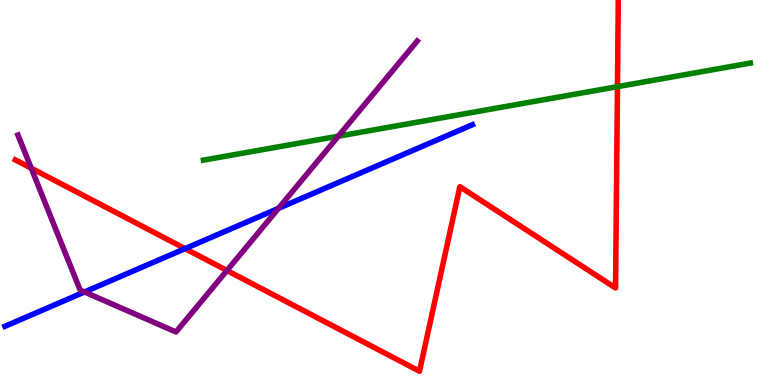[{'lines': ['blue', 'red'], 'intersections': [{'x': 2.39, 'y': 3.54}]}, {'lines': ['green', 'red'], 'intersections': [{'x': 7.97, 'y': 7.75}]}, {'lines': ['purple', 'red'], 'intersections': [{'x': 0.403, 'y': 5.63}, {'x': 2.93, 'y': 2.97}]}, {'lines': ['blue', 'green'], 'intersections': []}, {'lines': ['blue', 'purple'], 'intersections': [{'x': 1.09, 'y': 2.42}, {'x': 3.59, 'y': 4.59}]}, {'lines': ['green', 'purple'], 'intersections': [{'x': 4.37, 'y': 6.46}]}]